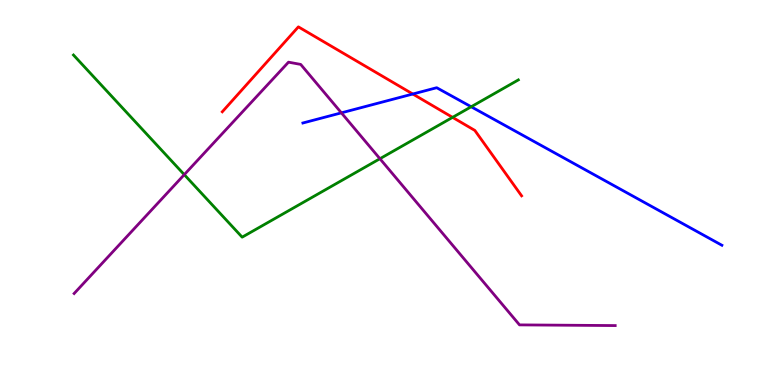[{'lines': ['blue', 'red'], 'intersections': [{'x': 5.33, 'y': 7.56}]}, {'lines': ['green', 'red'], 'intersections': [{'x': 5.84, 'y': 6.95}]}, {'lines': ['purple', 'red'], 'intersections': []}, {'lines': ['blue', 'green'], 'intersections': [{'x': 6.08, 'y': 7.23}]}, {'lines': ['blue', 'purple'], 'intersections': [{'x': 4.41, 'y': 7.07}]}, {'lines': ['green', 'purple'], 'intersections': [{'x': 2.38, 'y': 5.46}, {'x': 4.9, 'y': 5.88}]}]